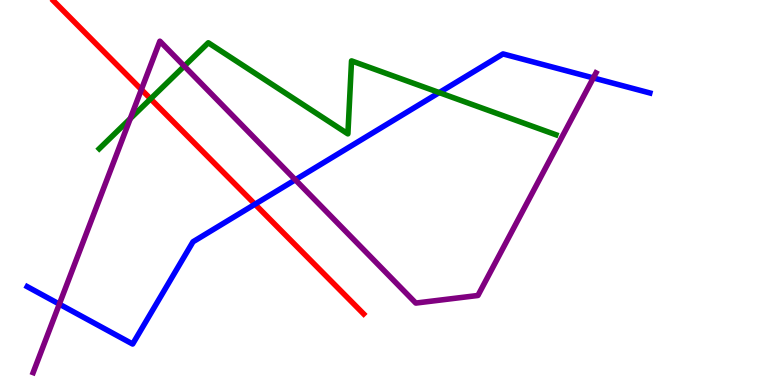[{'lines': ['blue', 'red'], 'intersections': [{'x': 3.29, 'y': 4.7}]}, {'lines': ['green', 'red'], 'intersections': [{'x': 1.94, 'y': 7.43}]}, {'lines': ['purple', 'red'], 'intersections': [{'x': 1.82, 'y': 7.67}]}, {'lines': ['blue', 'green'], 'intersections': [{'x': 5.67, 'y': 7.6}]}, {'lines': ['blue', 'purple'], 'intersections': [{'x': 0.766, 'y': 2.1}, {'x': 3.81, 'y': 5.33}, {'x': 7.66, 'y': 7.98}]}, {'lines': ['green', 'purple'], 'intersections': [{'x': 1.68, 'y': 6.92}, {'x': 2.38, 'y': 8.28}]}]